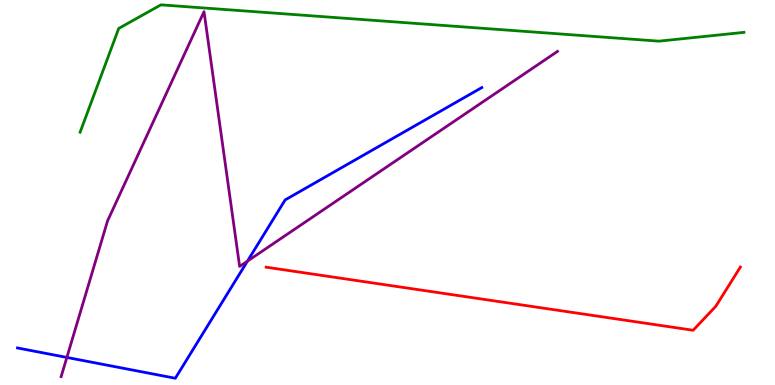[{'lines': ['blue', 'red'], 'intersections': []}, {'lines': ['green', 'red'], 'intersections': []}, {'lines': ['purple', 'red'], 'intersections': []}, {'lines': ['blue', 'green'], 'intersections': []}, {'lines': ['blue', 'purple'], 'intersections': [{'x': 0.863, 'y': 0.716}, {'x': 3.19, 'y': 3.22}]}, {'lines': ['green', 'purple'], 'intersections': []}]